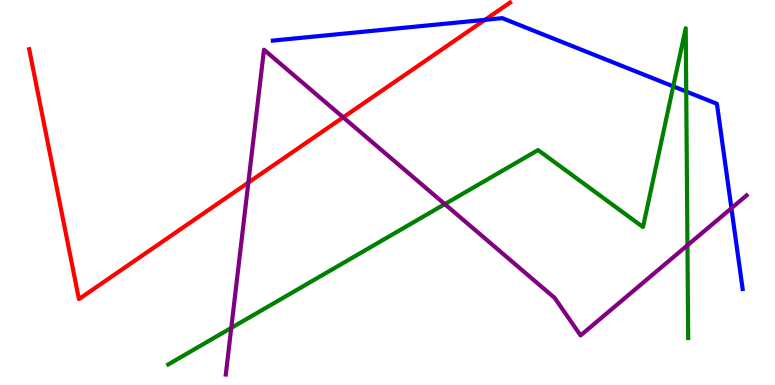[{'lines': ['blue', 'red'], 'intersections': [{'x': 6.26, 'y': 9.48}]}, {'lines': ['green', 'red'], 'intersections': []}, {'lines': ['purple', 'red'], 'intersections': [{'x': 3.2, 'y': 5.26}, {'x': 4.43, 'y': 6.95}]}, {'lines': ['blue', 'green'], 'intersections': [{'x': 8.69, 'y': 7.76}, {'x': 8.85, 'y': 7.62}]}, {'lines': ['blue', 'purple'], 'intersections': [{'x': 9.44, 'y': 4.59}]}, {'lines': ['green', 'purple'], 'intersections': [{'x': 2.98, 'y': 1.48}, {'x': 5.74, 'y': 4.7}, {'x': 8.87, 'y': 3.63}]}]